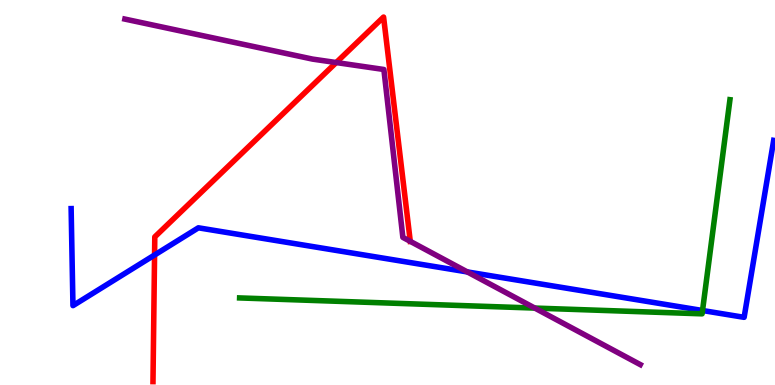[{'lines': ['blue', 'red'], 'intersections': [{'x': 1.99, 'y': 3.38}]}, {'lines': ['green', 'red'], 'intersections': []}, {'lines': ['purple', 'red'], 'intersections': [{'x': 4.34, 'y': 8.38}, {'x': 5.29, 'y': 3.73}]}, {'lines': ['blue', 'green'], 'intersections': [{'x': 9.06, 'y': 1.93}]}, {'lines': ['blue', 'purple'], 'intersections': [{'x': 6.03, 'y': 2.94}]}, {'lines': ['green', 'purple'], 'intersections': [{'x': 6.9, 'y': 2.0}]}]